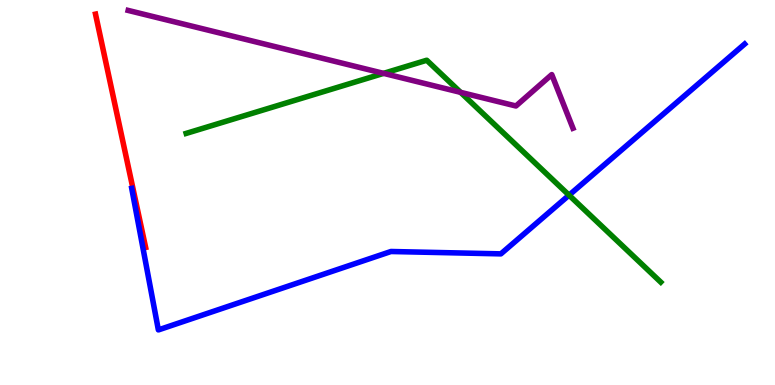[{'lines': ['blue', 'red'], 'intersections': []}, {'lines': ['green', 'red'], 'intersections': []}, {'lines': ['purple', 'red'], 'intersections': []}, {'lines': ['blue', 'green'], 'intersections': [{'x': 7.34, 'y': 4.93}]}, {'lines': ['blue', 'purple'], 'intersections': []}, {'lines': ['green', 'purple'], 'intersections': [{'x': 4.95, 'y': 8.09}, {'x': 5.94, 'y': 7.6}]}]